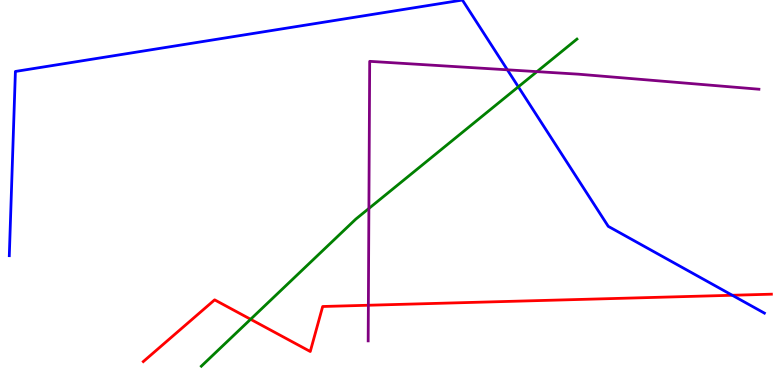[{'lines': ['blue', 'red'], 'intersections': [{'x': 9.45, 'y': 2.33}]}, {'lines': ['green', 'red'], 'intersections': [{'x': 3.23, 'y': 1.71}]}, {'lines': ['purple', 'red'], 'intersections': [{'x': 4.75, 'y': 2.07}]}, {'lines': ['blue', 'green'], 'intersections': [{'x': 6.69, 'y': 7.75}]}, {'lines': ['blue', 'purple'], 'intersections': [{'x': 6.55, 'y': 8.19}]}, {'lines': ['green', 'purple'], 'intersections': [{'x': 4.76, 'y': 4.59}, {'x': 6.93, 'y': 8.14}]}]